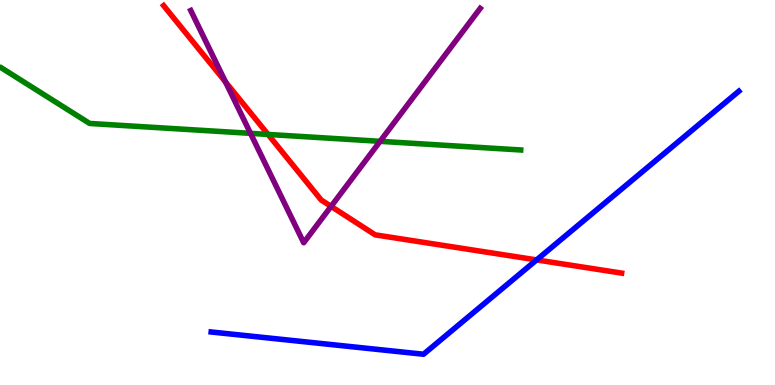[{'lines': ['blue', 'red'], 'intersections': [{'x': 6.92, 'y': 3.25}]}, {'lines': ['green', 'red'], 'intersections': [{'x': 3.46, 'y': 6.51}]}, {'lines': ['purple', 'red'], 'intersections': [{'x': 2.91, 'y': 7.87}, {'x': 4.27, 'y': 4.64}]}, {'lines': ['blue', 'green'], 'intersections': []}, {'lines': ['blue', 'purple'], 'intersections': []}, {'lines': ['green', 'purple'], 'intersections': [{'x': 3.23, 'y': 6.54}, {'x': 4.9, 'y': 6.33}]}]